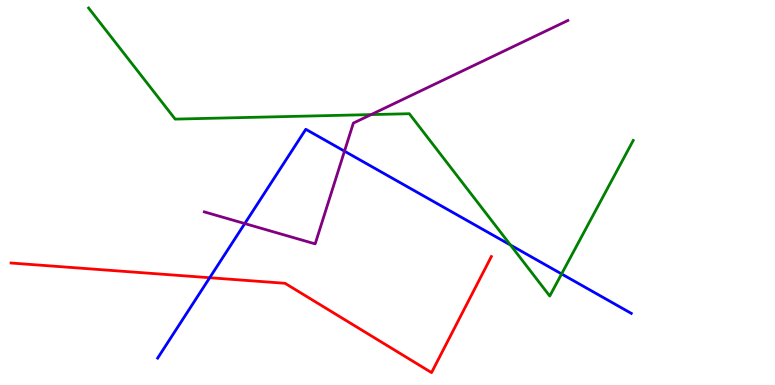[{'lines': ['blue', 'red'], 'intersections': [{'x': 2.71, 'y': 2.79}]}, {'lines': ['green', 'red'], 'intersections': []}, {'lines': ['purple', 'red'], 'intersections': []}, {'lines': ['blue', 'green'], 'intersections': [{'x': 6.59, 'y': 3.64}, {'x': 7.25, 'y': 2.88}]}, {'lines': ['blue', 'purple'], 'intersections': [{'x': 3.16, 'y': 4.19}, {'x': 4.44, 'y': 6.07}]}, {'lines': ['green', 'purple'], 'intersections': [{'x': 4.79, 'y': 7.02}]}]